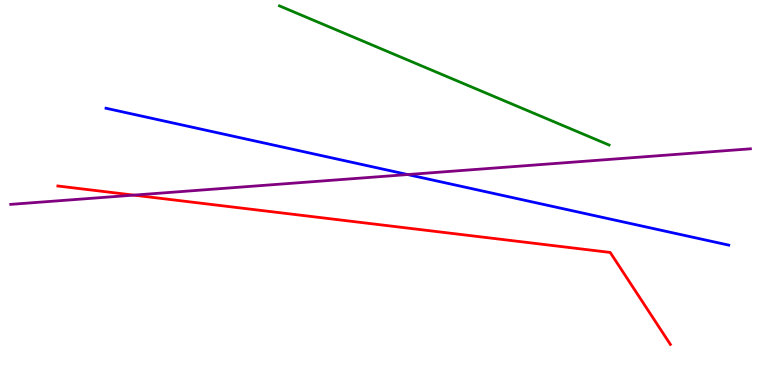[{'lines': ['blue', 'red'], 'intersections': []}, {'lines': ['green', 'red'], 'intersections': []}, {'lines': ['purple', 'red'], 'intersections': [{'x': 1.73, 'y': 4.93}]}, {'lines': ['blue', 'green'], 'intersections': []}, {'lines': ['blue', 'purple'], 'intersections': [{'x': 5.26, 'y': 5.47}]}, {'lines': ['green', 'purple'], 'intersections': []}]